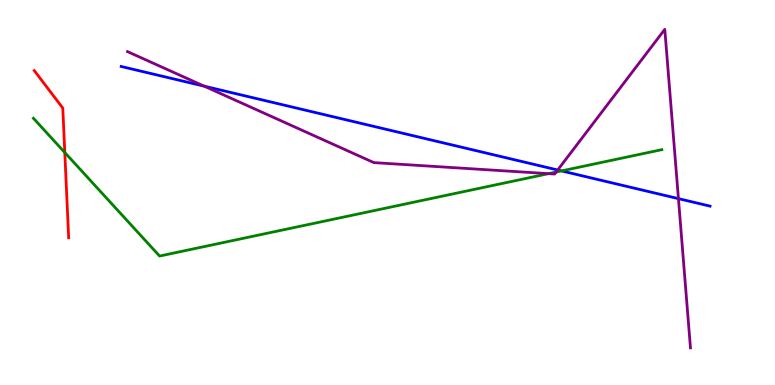[{'lines': ['blue', 'red'], 'intersections': []}, {'lines': ['green', 'red'], 'intersections': [{'x': 0.836, 'y': 6.04}]}, {'lines': ['purple', 'red'], 'intersections': []}, {'lines': ['blue', 'green'], 'intersections': [{'x': 7.25, 'y': 5.56}]}, {'lines': ['blue', 'purple'], 'intersections': [{'x': 2.63, 'y': 7.76}, {'x': 7.2, 'y': 5.58}, {'x': 8.75, 'y': 4.84}]}, {'lines': ['green', 'purple'], 'intersections': [{'x': 7.08, 'y': 5.49}, {'x': 7.18, 'y': 5.53}]}]